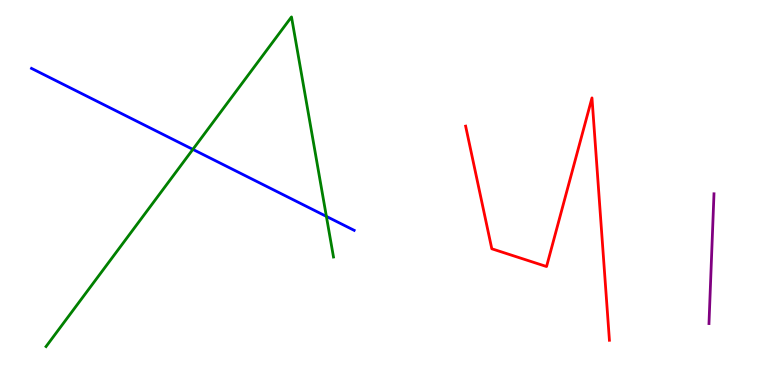[{'lines': ['blue', 'red'], 'intersections': []}, {'lines': ['green', 'red'], 'intersections': []}, {'lines': ['purple', 'red'], 'intersections': []}, {'lines': ['blue', 'green'], 'intersections': [{'x': 2.49, 'y': 6.12}, {'x': 4.21, 'y': 4.38}]}, {'lines': ['blue', 'purple'], 'intersections': []}, {'lines': ['green', 'purple'], 'intersections': []}]